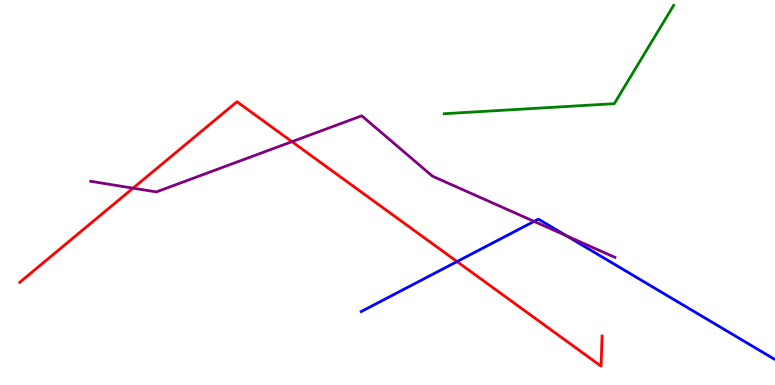[{'lines': ['blue', 'red'], 'intersections': [{'x': 5.9, 'y': 3.21}]}, {'lines': ['green', 'red'], 'intersections': []}, {'lines': ['purple', 'red'], 'intersections': [{'x': 1.72, 'y': 5.11}, {'x': 3.77, 'y': 6.32}]}, {'lines': ['blue', 'green'], 'intersections': []}, {'lines': ['blue', 'purple'], 'intersections': [{'x': 6.89, 'y': 4.25}, {'x': 7.31, 'y': 3.87}]}, {'lines': ['green', 'purple'], 'intersections': []}]